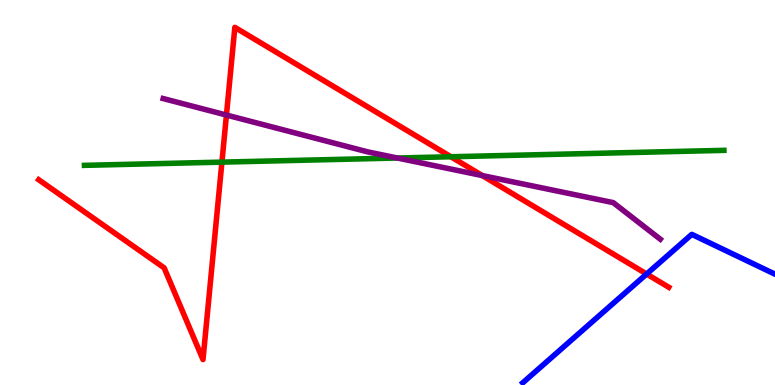[{'lines': ['blue', 'red'], 'intersections': [{'x': 8.34, 'y': 2.88}]}, {'lines': ['green', 'red'], 'intersections': [{'x': 2.86, 'y': 5.79}, {'x': 5.82, 'y': 5.93}]}, {'lines': ['purple', 'red'], 'intersections': [{'x': 2.92, 'y': 7.01}, {'x': 6.22, 'y': 5.44}]}, {'lines': ['blue', 'green'], 'intersections': []}, {'lines': ['blue', 'purple'], 'intersections': []}, {'lines': ['green', 'purple'], 'intersections': [{'x': 5.13, 'y': 5.9}]}]